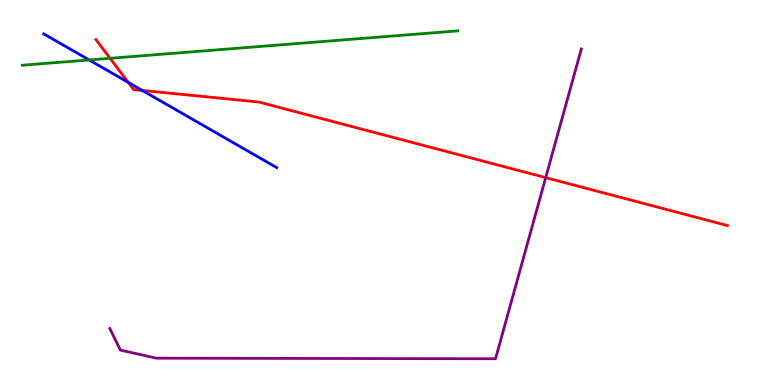[{'lines': ['blue', 'red'], 'intersections': [{'x': 1.65, 'y': 7.86}, {'x': 1.84, 'y': 7.65}]}, {'lines': ['green', 'red'], 'intersections': [{'x': 1.42, 'y': 8.49}]}, {'lines': ['purple', 'red'], 'intersections': [{'x': 7.04, 'y': 5.39}]}, {'lines': ['blue', 'green'], 'intersections': [{'x': 1.15, 'y': 8.44}]}, {'lines': ['blue', 'purple'], 'intersections': []}, {'lines': ['green', 'purple'], 'intersections': []}]